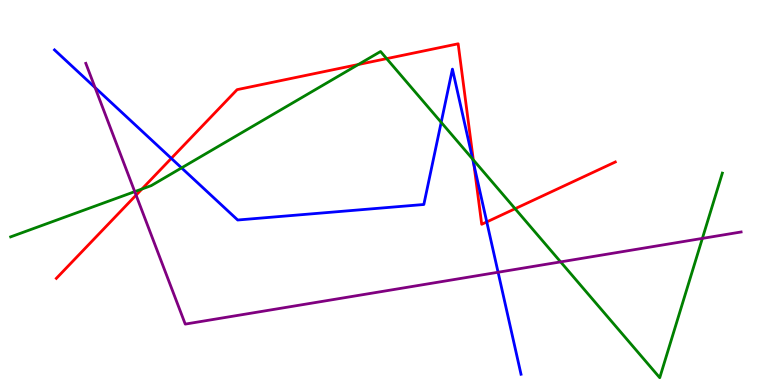[{'lines': ['blue', 'red'], 'intersections': [{'x': 2.21, 'y': 5.89}, {'x': 6.12, 'y': 5.72}, {'x': 6.28, 'y': 4.24}]}, {'lines': ['green', 'red'], 'intersections': [{'x': 1.83, 'y': 5.09}, {'x': 4.62, 'y': 8.32}, {'x': 4.99, 'y': 8.48}, {'x': 6.11, 'y': 5.85}, {'x': 6.65, 'y': 4.58}]}, {'lines': ['purple', 'red'], 'intersections': [{'x': 1.76, 'y': 4.93}]}, {'lines': ['blue', 'green'], 'intersections': [{'x': 2.34, 'y': 5.64}, {'x': 5.69, 'y': 6.82}, {'x': 6.1, 'y': 5.87}]}, {'lines': ['blue', 'purple'], 'intersections': [{'x': 1.23, 'y': 7.73}, {'x': 6.43, 'y': 2.93}]}, {'lines': ['green', 'purple'], 'intersections': [{'x': 1.74, 'y': 5.02}, {'x': 7.23, 'y': 3.2}, {'x': 9.06, 'y': 3.81}]}]